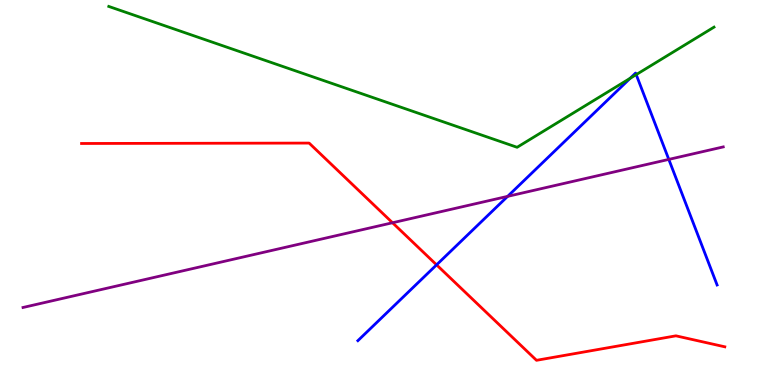[{'lines': ['blue', 'red'], 'intersections': [{'x': 5.63, 'y': 3.12}]}, {'lines': ['green', 'red'], 'intersections': []}, {'lines': ['purple', 'red'], 'intersections': [{'x': 5.06, 'y': 4.21}]}, {'lines': ['blue', 'green'], 'intersections': [{'x': 8.13, 'y': 7.97}, {'x': 8.21, 'y': 8.06}]}, {'lines': ['blue', 'purple'], 'intersections': [{'x': 6.55, 'y': 4.9}, {'x': 8.63, 'y': 5.86}]}, {'lines': ['green', 'purple'], 'intersections': []}]